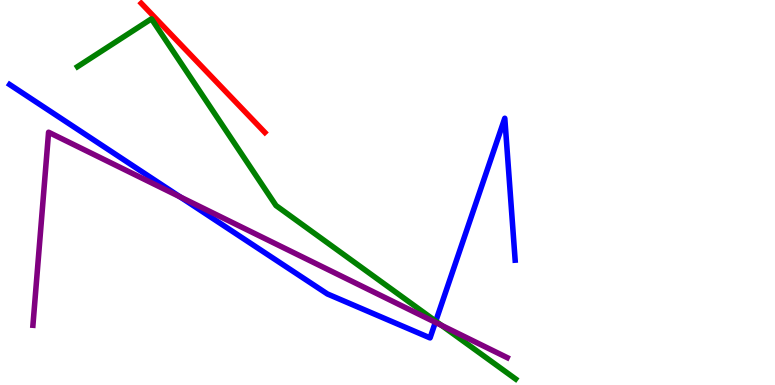[{'lines': ['blue', 'red'], 'intersections': []}, {'lines': ['green', 'red'], 'intersections': []}, {'lines': ['purple', 'red'], 'intersections': []}, {'lines': ['blue', 'green'], 'intersections': [{'x': 5.62, 'y': 1.66}]}, {'lines': ['blue', 'purple'], 'intersections': [{'x': 2.32, 'y': 4.89}, {'x': 5.62, 'y': 1.63}]}, {'lines': ['green', 'purple'], 'intersections': [{'x': 5.7, 'y': 1.55}]}]